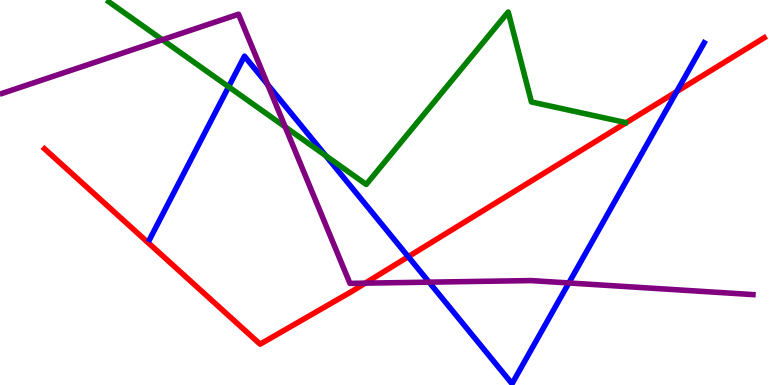[{'lines': ['blue', 'red'], 'intersections': [{'x': 5.27, 'y': 3.33}, {'x': 8.73, 'y': 7.62}]}, {'lines': ['green', 'red'], 'intersections': []}, {'lines': ['purple', 'red'], 'intersections': [{'x': 4.71, 'y': 2.65}]}, {'lines': ['blue', 'green'], 'intersections': [{'x': 2.95, 'y': 7.75}, {'x': 4.2, 'y': 5.95}]}, {'lines': ['blue', 'purple'], 'intersections': [{'x': 3.45, 'y': 7.8}, {'x': 5.54, 'y': 2.67}, {'x': 7.34, 'y': 2.65}]}, {'lines': ['green', 'purple'], 'intersections': [{'x': 2.09, 'y': 8.97}, {'x': 3.68, 'y': 6.7}]}]